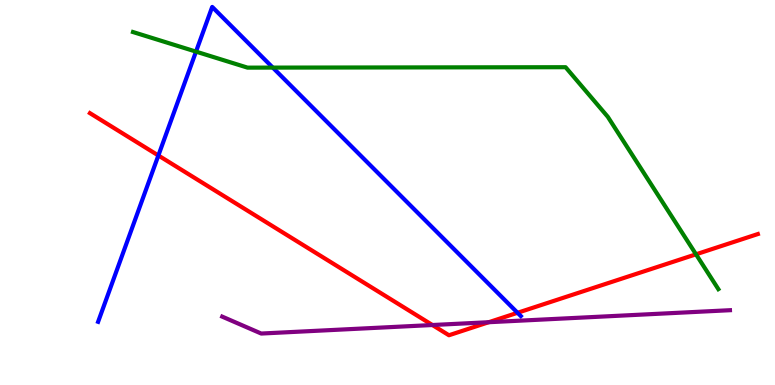[{'lines': ['blue', 'red'], 'intersections': [{'x': 2.04, 'y': 5.96}, {'x': 6.68, 'y': 1.88}]}, {'lines': ['green', 'red'], 'intersections': [{'x': 8.98, 'y': 3.39}]}, {'lines': ['purple', 'red'], 'intersections': [{'x': 5.58, 'y': 1.56}, {'x': 6.31, 'y': 1.63}]}, {'lines': ['blue', 'green'], 'intersections': [{'x': 2.53, 'y': 8.66}, {'x': 3.52, 'y': 8.24}]}, {'lines': ['blue', 'purple'], 'intersections': []}, {'lines': ['green', 'purple'], 'intersections': []}]